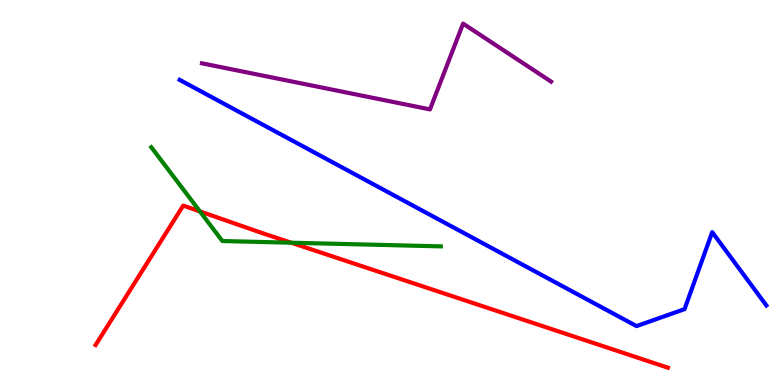[{'lines': ['blue', 'red'], 'intersections': []}, {'lines': ['green', 'red'], 'intersections': [{'x': 2.58, 'y': 4.51}, {'x': 3.76, 'y': 3.7}]}, {'lines': ['purple', 'red'], 'intersections': []}, {'lines': ['blue', 'green'], 'intersections': []}, {'lines': ['blue', 'purple'], 'intersections': []}, {'lines': ['green', 'purple'], 'intersections': []}]